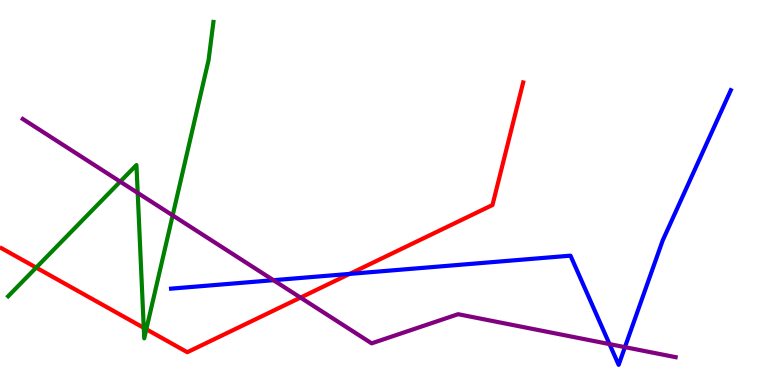[{'lines': ['blue', 'red'], 'intersections': [{'x': 4.51, 'y': 2.89}]}, {'lines': ['green', 'red'], 'intersections': [{'x': 0.467, 'y': 3.05}, {'x': 1.85, 'y': 1.48}, {'x': 1.89, 'y': 1.45}]}, {'lines': ['purple', 'red'], 'intersections': [{'x': 3.88, 'y': 2.27}]}, {'lines': ['blue', 'green'], 'intersections': []}, {'lines': ['blue', 'purple'], 'intersections': [{'x': 3.53, 'y': 2.72}, {'x': 7.86, 'y': 1.06}, {'x': 8.06, 'y': 0.983}]}, {'lines': ['green', 'purple'], 'intersections': [{'x': 1.55, 'y': 5.28}, {'x': 1.78, 'y': 4.99}, {'x': 2.23, 'y': 4.41}]}]